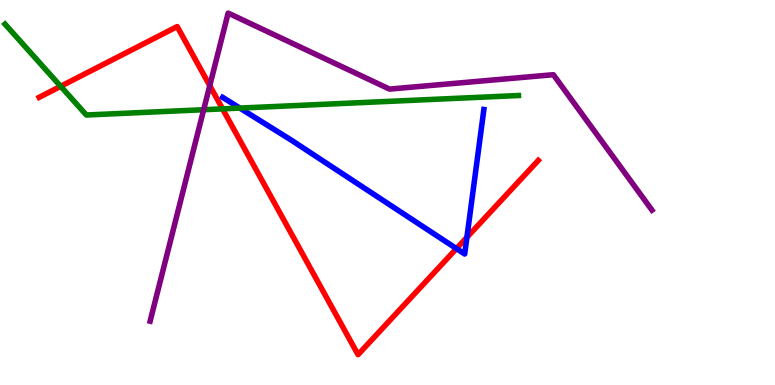[{'lines': ['blue', 'red'], 'intersections': [{'x': 5.89, 'y': 3.54}, {'x': 6.02, 'y': 3.84}]}, {'lines': ['green', 'red'], 'intersections': [{'x': 0.783, 'y': 7.76}, {'x': 2.87, 'y': 7.17}]}, {'lines': ['purple', 'red'], 'intersections': [{'x': 2.71, 'y': 7.78}]}, {'lines': ['blue', 'green'], 'intersections': [{'x': 3.09, 'y': 7.19}]}, {'lines': ['blue', 'purple'], 'intersections': []}, {'lines': ['green', 'purple'], 'intersections': [{'x': 2.63, 'y': 7.15}]}]